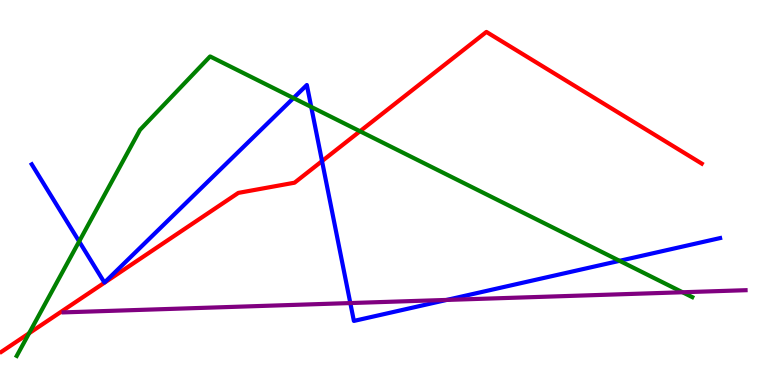[{'lines': ['blue', 'red'], 'intersections': [{'x': 4.16, 'y': 5.82}]}, {'lines': ['green', 'red'], 'intersections': [{'x': 0.375, 'y': 1.34}, {'x': 4.65, 'y': 6.59}]}, {'lines': ['purple', 'red'], 'intersections': []}, {'lines': ['blue', 'green'], 'intersections': [{'x': 1.02, 'y': 3.73}, {'x': 3.79, 'y': 7.45}, {'x': 4.02, 'y': 7.22}, {'x': 7.99, 'y': 3.23}]}, {'lines': ['blue', 'purple'], 'intersections': [{'x': 4.52, 'y': 2.13}, {'x': 5.76, 'y': 2.21}]}, {'lines': ['green', 'purple'], 'intersections': [{'x': 8.81, 'y': 2.41}]}]